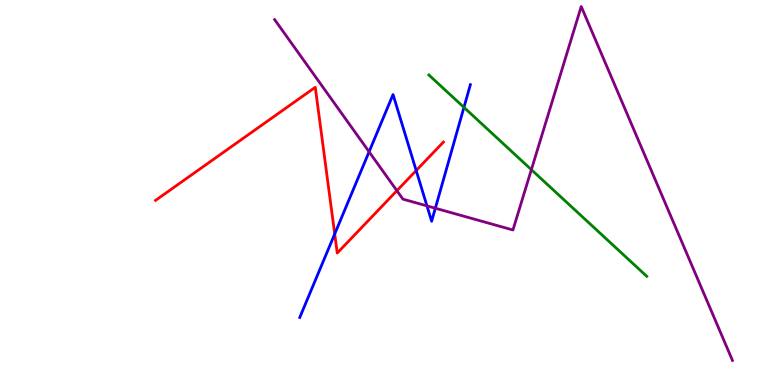[{'lines': ['blue', 'red'], 'intersections': [{'x': 4.32, 'y': 3.92}, {'x': 5.37, 'y': 5.57}]}, {'lines': ['green', 'red'], 'intersections': []}, {'lines': ['purple', 'red'], 'intersections': [{'x': 5.12, 'y': 5.05}]}, {'lines': ['blue', 'green'], 'intersections': [{'x': 5.99, 'y': 7.21}]}, {'lines': ['blue', 'purple'], 'intersections': [{'x': 4.76, 'y': 6.06}, {'x': 5.51, 'y': 4.65}, {'x': 5.62, 'y': 4.59}]}, {'lines': ['green', 'purple'], 'intersections': [{'x': 6.86, 'y': 5.59}]}]